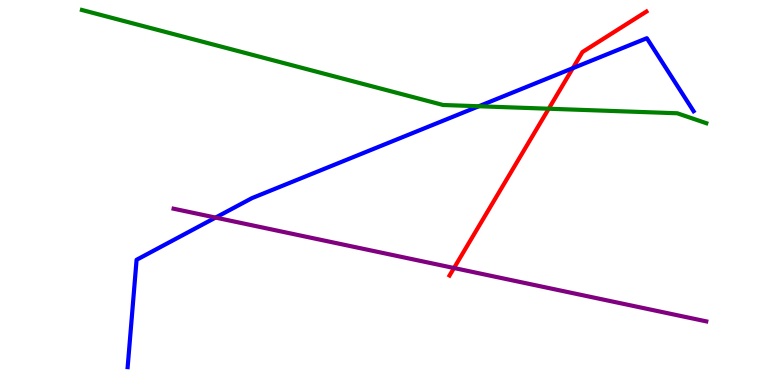[{'lines': ['blue', 'red'], 'intersections': [{'x': 7.39, 'y': 8.23}]}, {'lines': ['green', 'red'], 'intersections': [{'x': 7.08, 'y': 7.18}]}, {'lines': ['purple', 'red'], 'intersections': [{'x': 5.86, 'y': 3.04}]}, {'lines': ['blue', 'green'], 'intersections': [{'x': 6.18, 'y': 7.24}]}, {'lines': ['blue', 'purple'], 'intersections': [{'x': 2.78, 'y': 4.35}]}, {'lines': ['green', 'purple'], 'intersections': []}]